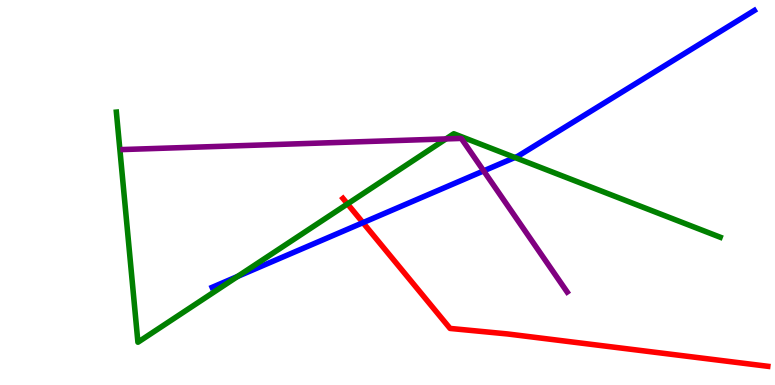[{'lines': ['blue', 'red'], 'intersections': [{'x': 4.68, 'y': 4.22}]}, {'lines': ['green', 'red'], 'intersections': [{'x': 4.48, 'y': 4.7}]}, {'lines': ['purple', 'red'], 'intersections': []}, {'lines': ['blue', 'green'], 'intersections': [{'x': 3.07, 'y': 2.82}, {'x': 6.64, 'y': 5.91}]}, {'lines': ['blue', 'purple'], 'intersections': [{'x': 6.24, 'y': 5.56}]}, {'lines': ['green', 'purple'], 'intersections': [{'x': 5.75, 'y': 6.39}]}]